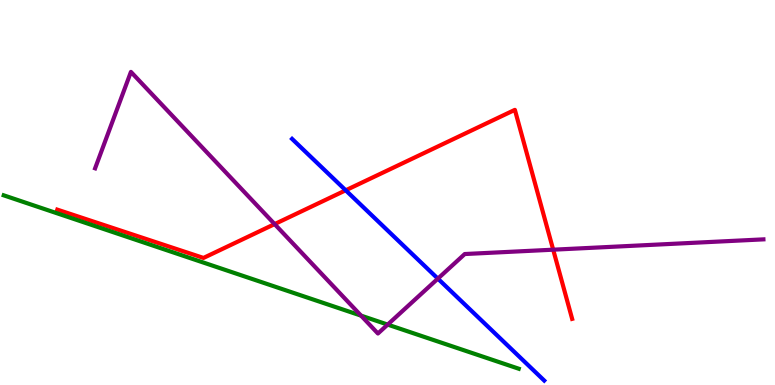[{'lines': ['blue', 'red'], 'intersections': [{'x': 4.46, 'y': 5.06}]}, {'lines': ['green', 'red'], 'intersections': []}, {'lines': ['purple', 'red'], 'intersections': [{'x': 3.54, 'y': 4.18}, {'x': 7.14, 'y': 3.51}]}, {'lines': ['blue', 'green'], 'intersections': []}, {'lines': ['blue', 'purple'], 'intersections': [{'x': 5.65, 'y': 2.76}]}, {'lines': ['green', 'purple'], 'intersections': [{'x': 4.66, 'y': 1.8}, {'x': 5.0, 'y': 1.57}]}]